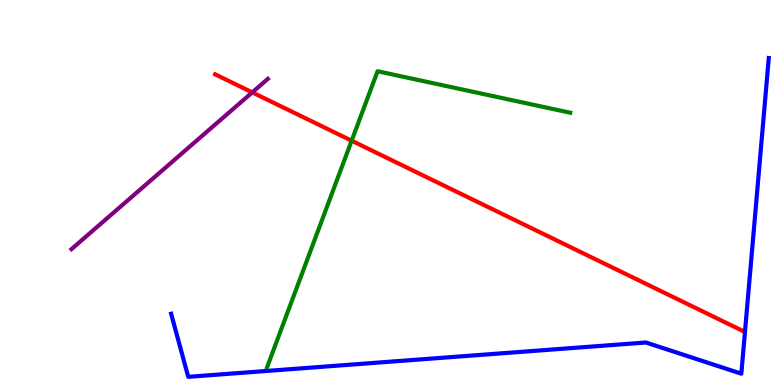[{'lines': ['blue', 'red'], 'intersections': []}, {'lines': ['green', 'red'], 'intersections': [{'x': 4.54, 'y': 6.35}]}, {'lines': ['purple', 'red'], 'intersections': [{'x': 3.26, 'y': 7.6}]}, {'lines': ['blue', 'green'], 'intersections': []}, {'lines': ['blue', 'purple'], 'intersections': []}, {'lines': ['green', 'purple'], 'intersections': []}]